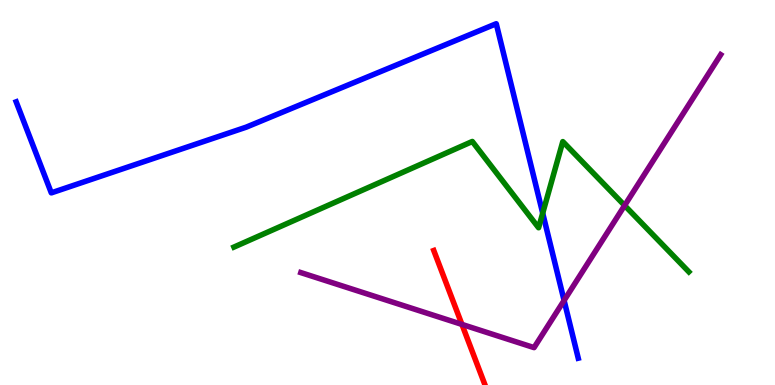[{'lines': ['blue', 'red'], 'intersections': []}, {'lines': ['green', 'red'], 'intersections': []}, {'lines': ['purple', 'red'], 'intersections': [{'x': 5.96, 'y': 1.57}]}, {'lines': ['blue', 'green'], 'intersections': [{'x': 7.0, 'y': 4.46}]}, {'lines': ['blue', 'purple'], 'intersections': [{'x': 7.28, 'y': 2.2}]}, {'lines': ['green', 'purple'], 'intersections': [{'x': 8.06, 'y': 4.66}]}]